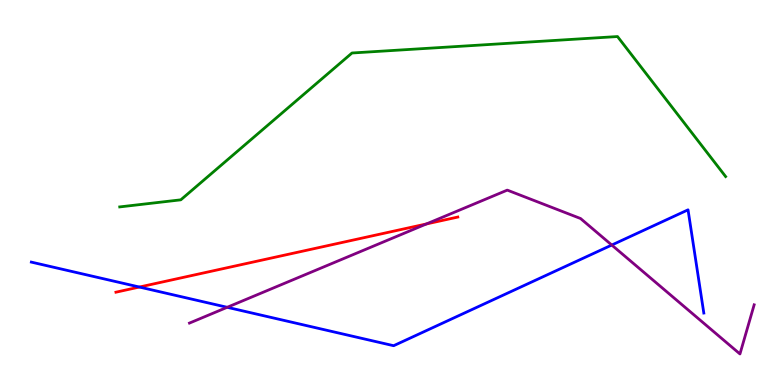[{'lines': ['blue', 'red'], 'intersections': [{'x': 1.8, 'y': 2.54}]}, {'lines': ['green', 'red'], 'intersections': []}, {'lines': ['purple', 'red'], 'intersections': [{'x': 5.5, 'y': 4.18}]}, {'lines': ['blue', 'green'], 'intersections': []}, {'lines': ['blue', 'purple'], 'intersections': [{'x': 2.93, 'y': 2.02}, {'x': 7.89, 'y': 3.64}]}, {'lines': ['green', 'purple'], 'intersections': []}]